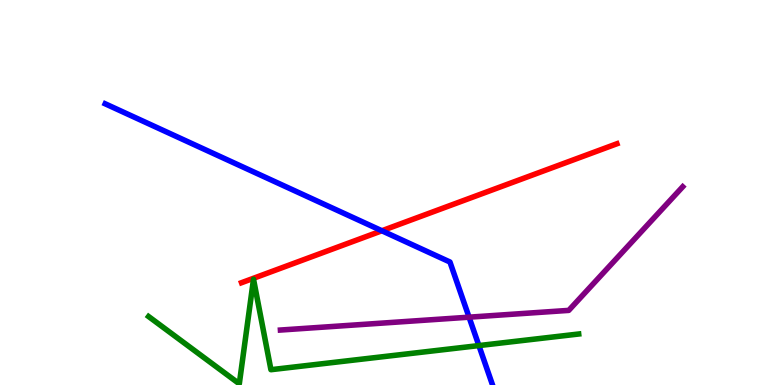[{'lines': ['blue', 'red'], 'intersections': [{'x': 4.93, 'y': 4.01}]}, {'lines': ['green', 'red'], 'intersections': []}, {'lines': ['purple', 'red'], 'intersections': []}, {'lines': ['blue', 'green'], 'intersections': [{'x': 6.18, 'y': 1.02}]}, {'lines': ['blue', 'purple'], 'intersections': [{'x': 6.05, 'y': 1.76}]}, {'lines': ['green', 'purple'], 'intersections': []}]